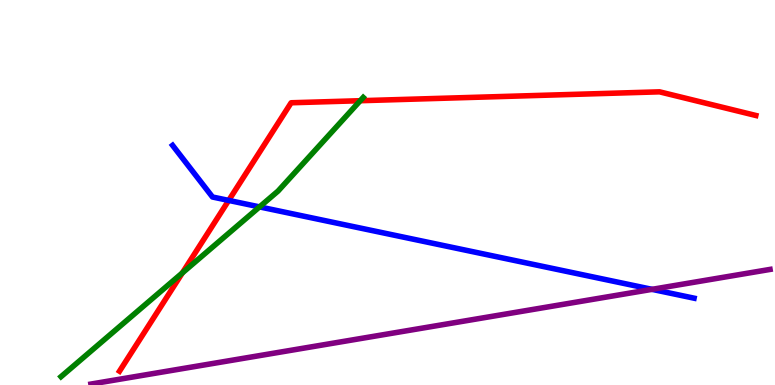[{'lines': ['blue', 'red'], 'intersections': [{'x': 2.95, 'y': 4.79}]}, {'lines': ['green', 'red'], 'intersections': [{'x': 2.35, 'y': 2.91}, {'x': 4.65, 'y': 7.38}]}, {'lines': ['purple', 'red'], 'intersections': []}, {'lines': ['blue', 'green'], 'intersections': [{'x': 3.35, 'y': 4.63}]}, {'lines': ['blue', 'purple'], 'intersections': [{'x': 8.41, 'y': 2.48}]}, {'lines': ['green', 'purple'], 'intersections': []}]